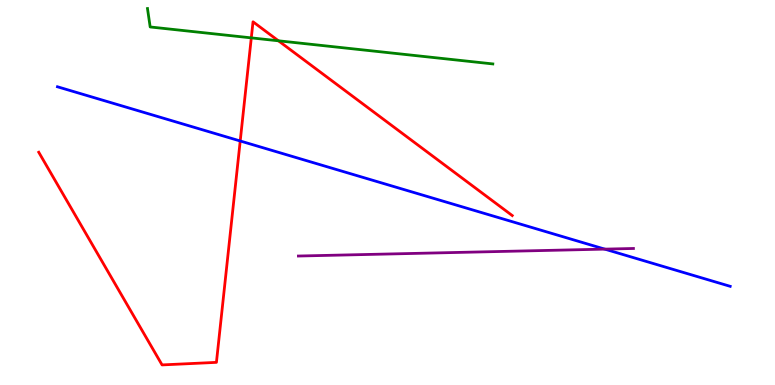[{'lines': ['blue', 'red'], 'intersections': [{'x': 3.1, 'y': 6.34}]}, {'lines': ['green', 'red'], 'intersections': [{'x': 3.24, 'y': 9.02}, {'x': 3.59, 'y': 8.94}]}, {'lines': ['purple', 'red'], 'intersections': []}, {'lines': ['blue', 'green'], 'intersections': []}, {'lines': ['blue', 'purple'], 'intersections': [{'x': 7.8, 'y': 3.53}]}, {'lines': ['green', 'purple'], 'intersections': []}]